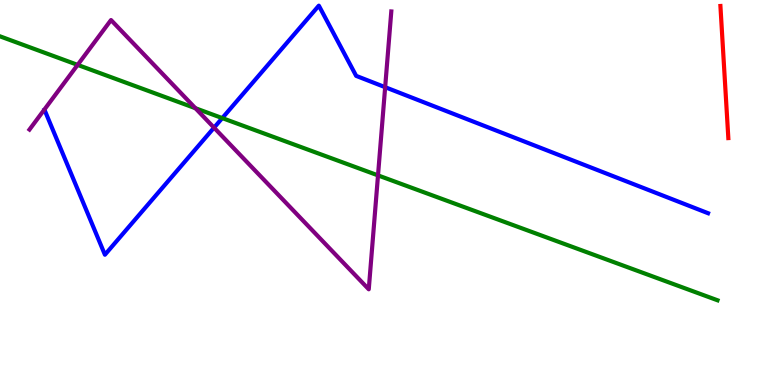[{'lines': ['blue', 'red'], 'intersections': []}, {'lines': ['green', 'red'], 'intersections': []}, {'lines': ['purple', 'red'], 'intersections': []}, {'lines': ['blue', 'green'], 'intersections': [{'x': 2.87, 'y': 6.93}]}, {'lines': ['blue', 'purple'], 'intersections': [{'x': 2.76, 'y': 6.68}, {'x': 4.97, 'y': 7.74}]}, {'lines': ['green', 'purple'], 'intersections': [{'x': 1.0, 'y': 8.31}, {'x': 2.52, 'y': 7.19}, {'x': 4.88, 'y': 5.44}]}]